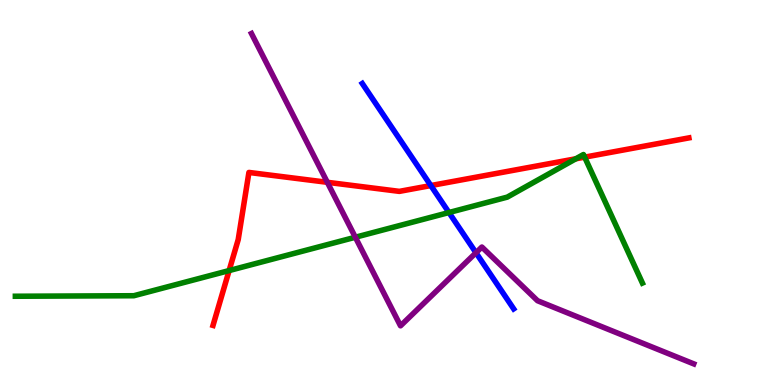[{'lines': ['blue', 'red'], 'intersections': [{'x': 5.56, 'y': 5.18}]}, {'lines': ['green', 'red'], 'intersections': [{'x': 2.96, 'y': 2.97}, {'x': 7.43, 'y': 5.88}, {'x': 7.54, 'y': 5.92}]}, {'lines': ['purple', 'red'], 'intersections': [{'x': 4.22, 'y': 5.26}]}, {'lines': ['blue', 'green'], 'intersections': [{'x': 5.79, 'y': 4.48}]}, {'lines': ['blue', 'purple'], 'intersections': [{'x': 6.14, 'y': 3.44}]}, {'lines': ['green', 'purple'], 'intersections': [{'x': 4.59, 'y': 3.84}]}]